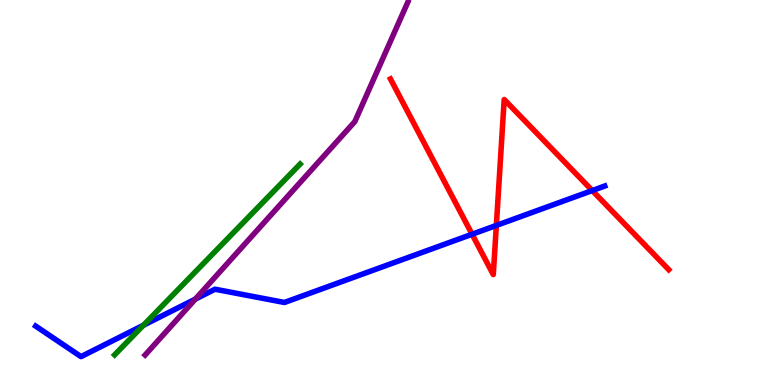[{'lines': ['blue', 'red'], 'intersections': [{'x': 6.09, 'y': 3.92}, {'x': 6.4, 'y': 4.14}, {'x': 7.64, 'y': 5.05}]}, {'lines': ['green', 'red'], 'intersections': []}, {'lines': ['purple', 'red'], 'intersections': []}, {'lines': ['blue', 'green'], 'intersections': [{'x': 1.85, 'y': 1.55}]}, {'lines': ['blue', 'purple'], 'intersections': [{'x': 2.52, 'y': 2.23}]}, {'lines': ['green', 'purple'], 'intersections': []}]